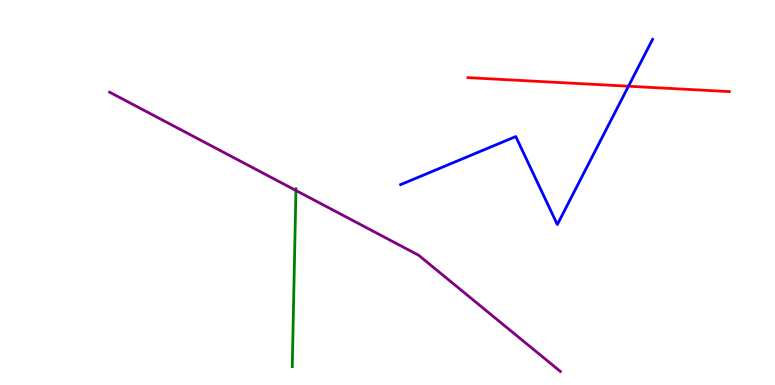[{'lines': ['blue', 'red'], 'intersections': [{'x': 8.11, 'y': 7.76}]}, {'lines': ['green', 'red'], 'intersections': []}, {'lines': ['purple', 'red'], 'intersections': []}, {'lines': ['blue', 'green'], 'intersections': []}, {'lines': ['blue', 'purple'], 'intersections': []}, {'lines': ['green', 'purple'], 'intersections': [{'x': 3.82, 'y': 5.05}]}]